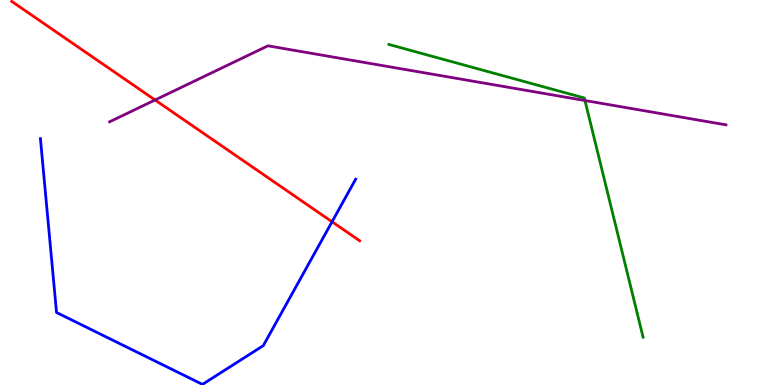[{'lines': ['blue', 'red'], 'intersections': [{'x': 4.28, 'y': 4.24}]}, {'lines': ['green', 'red'], 'intersections': []}, {'lines': ['purple', 'red'], 'intersections': [{'x': 2.0, 'y': 7.4}]}, {'lines': ['blue', 'green'], 'intersections': []}, {'lines': ['blue', 'purple'], 'intersections': []}, {'lines': ['green', 'purple'], 'intersections': [{'x': 7.55, 'y': 7.39}]}]